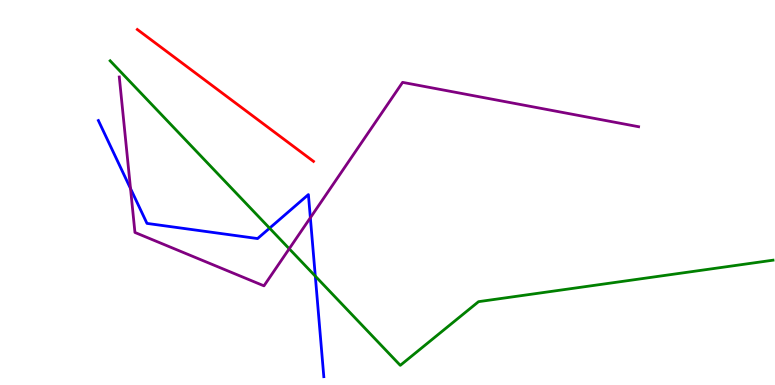[{'lines': ['blue', 'red'], 'intersections': []}, {'lines': ['green', 'red'], 'intersections': []}, {'lines': ['purple', 'red'], 'intersections': []}, {'lines': ['blue', 'green'], 'intersections': [{'x': 3.48, 'y': 4.07}, {'x': 4.07, 'y': 2.83}]}, {'lines': ['blue', 'purple'], 'intersections': [{'x': 1.68, 'y': 5.1}, {'x': 4.0, 'y': 4.34}]}, {'lines': ['green', 'purple'], 'intersections': [{'x': 3.73, 'y': 3.54}]}]